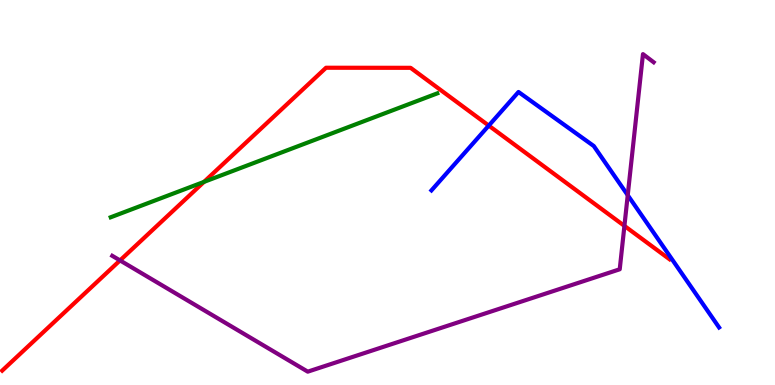[{'lines': ['blue', 'red'], 'intersections': [{'x': 6.31, 'y': 6.74}]}, {'lines': ['green', 'red'], 'intersections': [{'x': 2.63, 'y': 5.28}]}, {'lines': ['purple', 'red'], 'intersections': [{'x': 1.55, 'y': 3.24}, {'x': 8.06, 'y': 4.13}]}, {'lines': ['blue', 'green'], 'intersections': []}, {'lines': ['blue', 'purple'], 'intersections': [{'x': 8.1, 'y': 4.93}]}, {'lines': ['green', 'purple'], 'intersections': []}]